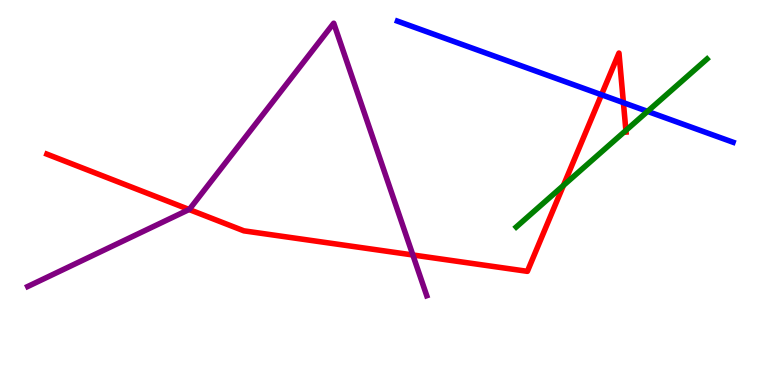[{'lines': ['blue', 'red'], 'intersections': [{'x': 7.76, 'y': 7.54}, {'x': 8.04, 'y': 7.33}]}, {'lines': ['green', 'red'], 'intersections': [{'x': 7.27, 'y': 5.18}, {'x': 8.08, 'y': 6.61}]}, {'lines': ['purple', 'red'], 'intersections': [{'x': 2.44, 'y': 4.56}, {'x': 5.33, 'y': 3.38}]}, {'lines': ['blue', 'green'], 'intersections': [{'x': 8.36, 'y': 7.11}]}, {'lines': ['blue', 'purple'], 'intersections': []}, {'lines': ['green', 'purple'], 'intersections': []}]